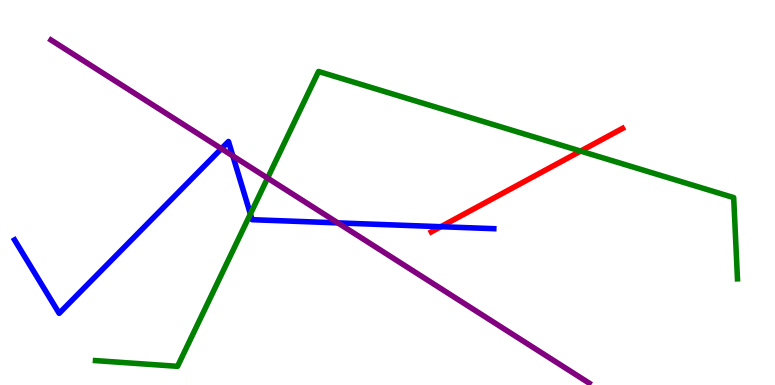[{'lines': ['blue', 'red'], 'intersections': [{'x': 5.69, 'y': 4.11}]}, {'lines': ['green', 'red'], 'intersections': [{'x': 7.49, 'y': 6.08}]}, {'lines': ['purple', 'red'], 'intersections': []}, {'lines': ['blue', 'green'], 'intersections': [{'x': 3.23, 'y': 4.44}]}, {'lines': ['blue', 'purple'], 'intersections': [{'x': 2.86, 'y': 6.14}, {'x': 3.0, 'y': 5.95}, {'x': 4.36, 'y': 4.21}]}, {'lines': ['green', 'purple'], 'intersections': [{'x': 3.45, 'y': 5.37}]}]